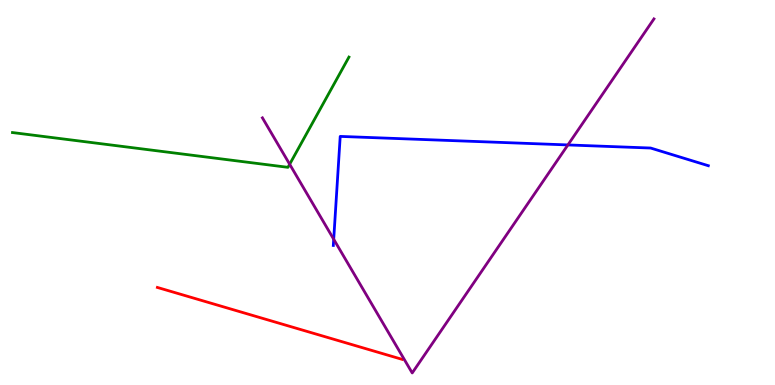[{'lines': ['blue', 'red'], 'intersections': []}, {'lines': ['green', 'red'], 'intersections': []}, {'lines': ['purple', 'red'], 'intersections': []}, {'lines': ['blue', 'green'], 'intersections': []}, {'lines': ['blue', 'purple'], 'intersections': [{'x': 4.31, 'y': 3.79}, {'x': 7.33, 'y': 6.24}]}, {'lines': ['green', 'purple'], 'intersections': [{'x': 3.74, 'y': 5.73}]}]